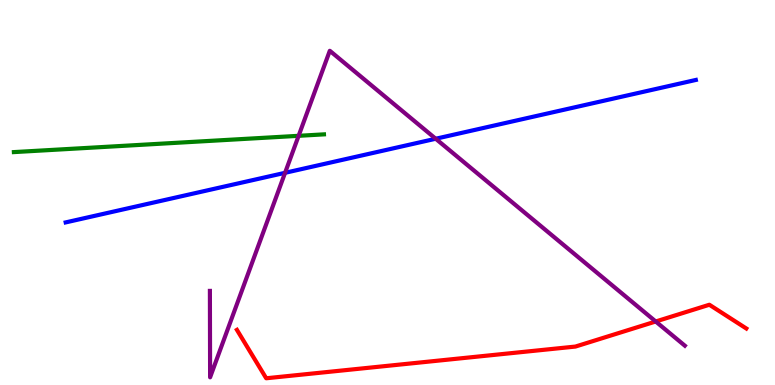[{'lines': ['blue', 'red'], 'intersections': []}, {'lines': ['green', 'red'], 'intersections': []}, {'lines': ['purple', 'red'], 'intersections': [{'x': 8.46, 'y': 1.65}]}, {'lines': ['blue', 'green'], 'intersections': []}, {'lines': ['blue', 'purple'], 'intersections': [{'x': 3.68, 'y': 5.51}, {'x': 5.62, 'y': 6.4}]}, {'lines': ['green', 'purple'], 'intersections': [{'x': 3.85, 'y': 6.47}]}]